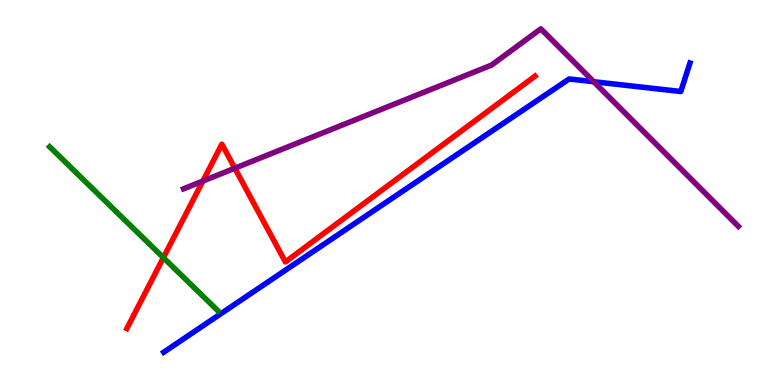[{'lines': ['blue', 'red'], 'intersections': []}, {'lines': ['green', 'red'], 'intersections': [{'x': 2.11, 'y': 3.31}]}, {'lines': ['purple', 'red'], 'intersections': [{'x': 2.62, 'y': 5.3}, {'x': 3.03, 'y': 5.63}]}, {'lines': ['blue', 'green'], 'intersections': []}, {'lines': ['blue', 'purple'], 'intersections': [{'x': 7.66, 'y': 7.88}]}, {'lines': ['green', 'purple'], 'intersections': []}]